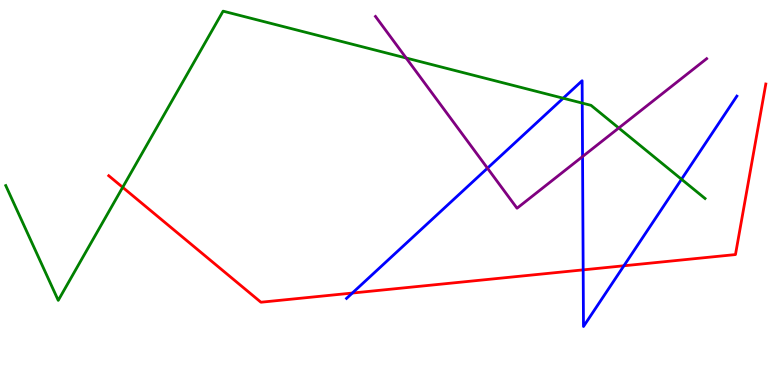[{'lines': ['blue', 'red'], 'intersections': [{'x': 4.55, 'y': 2.39}, {'x': 7.52, 'y': 2.99}, {'x': 8.05, 'y': 3.1}]}, {'lines': ['green', 'red'], 'intersections': [{'x': 1.58, 'y': 5.13}]}, {'lines': ['purple', 'red'], 'intersections': []}, {'lines': ['blue', 'green'], 'intersections': [{'x': 7.27, 'y': 7.45}, {'x': 7.51, 'y': 7.32}, {'x': 8.79, 'y': 5.34}]}, {'lines': ['blue', 'purple'], 'intersections': [{'x': 6.29, 'y': 5.63}, {'x': 7.52, 'y': 5.93}]}, {'lines': ['green', 'purple'], 'intersections': [{'x': 5.24, 'y': 8.49}, {'x': 7.98, 'y': 6.68}]}]